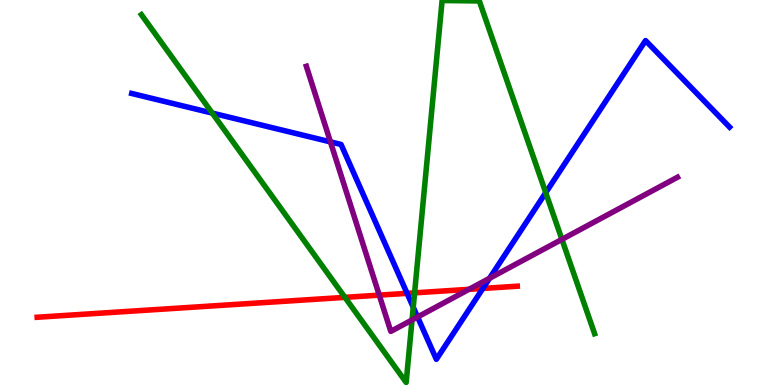[{'lines': ['blue', 'red'], 'intersections': [{'x': 5.25, 'y': 2.38}, {'x': 6.23, 'y': 2.51}]}, {'lines': ['green', 'red'], 'intersections': [{'x': 4.45, 'y': 2.28}, {'x': 5.35, 'y': 2.39}]}, {'lines': ['purple', 'red'], 'intersections': [{'x': 4.89, 'y': 2.33}, {'x': 6.05, 'y': 2.48}]}, {'lines': ['blue', 'green'], 'intersections': [{'x': 2.74, 'y': 7.06}, {'x': 5.33, 'y': 2.02}, {'x': 7.04, 'y': 5.0}]}, {'lines': ['blue', 'purple'], 'intersections': [{'x': 4.26, 'y': 6.31}, {'x': 5.39, 'y': 1.77}, {'x': 6.32, 'y': 2.77}]}, {'lines': ['green', 'purple'], 'intersections': [{'x': 5.32, 'y': 1.69}, {'x': 7.25, 'y': 3.78}]}]